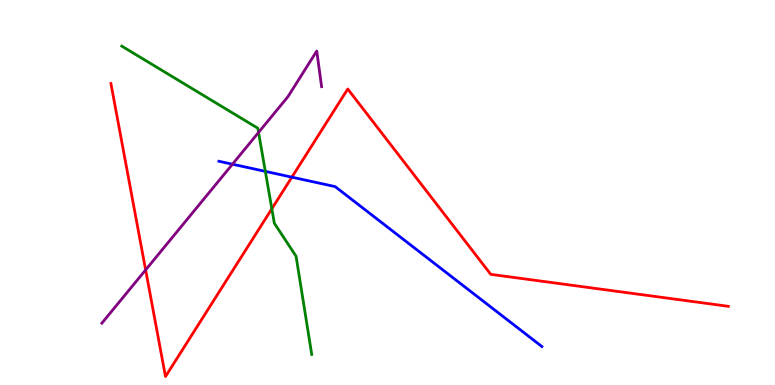[{'lines': ['blue', 'red'], 'intersections': [{'x': 3.77, 'y': 5.4}]}, {'lines': ['green', 'red'], 'intersections': [{'x': 3.51, 'y': 4.58}]}, {'lines': ['purple', 'red'], 'intersections': [{'x': 1.88, 'y': 2.99}]}, {'lines': ['blue', 'green'], 'intersections': [{'x': 3.42, 'y': 5.55}]}, {'lines': ['blue', 'purple'], 'intersections': [{'x': 3.0, 'y': 5.73}]}, {'lines': ['green', 'purple'], 'intersections': [{'x': 3.34, 'y': 6.56}]}]